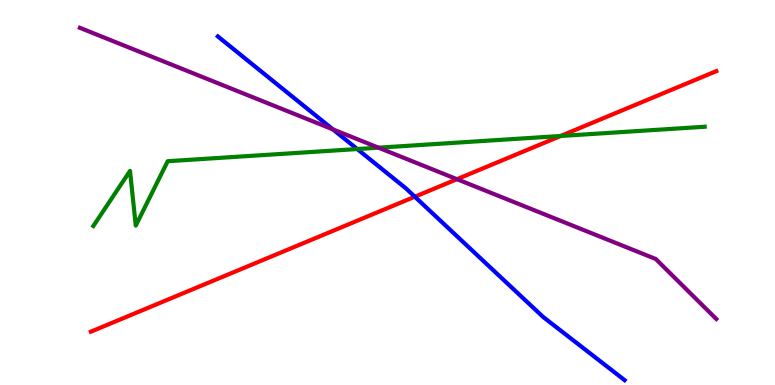[{'lines': ['blue', 'red'], 'intersections': [{'x': 5.35, 'y': 4.89}]}, {'lines': ['green', 'red'], 'intersections': [{'x': 7.23, 'y': 6.47}]}, {'lines': ['purple', 'red'], 'intersections': [{'x': 5.9, 'y': 5.35}]}, {'lines': ['blue', 'green'], 'intersections': [{'x': 4.61, 'y': 6.13}]}, {'lines': ['blue', 'purple'], 'intersections': [{'x': 4.3, 'y': 6.64}]}, {'lines': ['green', 'purple'], 'intersections': [{'x': 4.88, 'y': 6.16}]}]